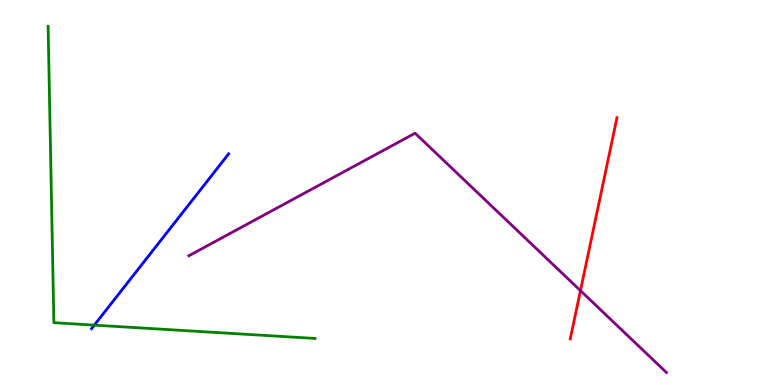[{'lines': ['blue', 'red'], 'intersections': []}, {'lines': ['green', 'red'], 'intersections': []}, {'lines': ['purple', 'red'], 'intersections': [{'x': 7.49, 'y': 2.45}]}, {'lines': ['blue', 'green'], 'intersections': [{'x': 1.22, 'y': 1.56}]}, {'lines': ['blue', 'purple'], 'intersections': []}, {'lines': ['green', 'purple'], 'intersections': []}]